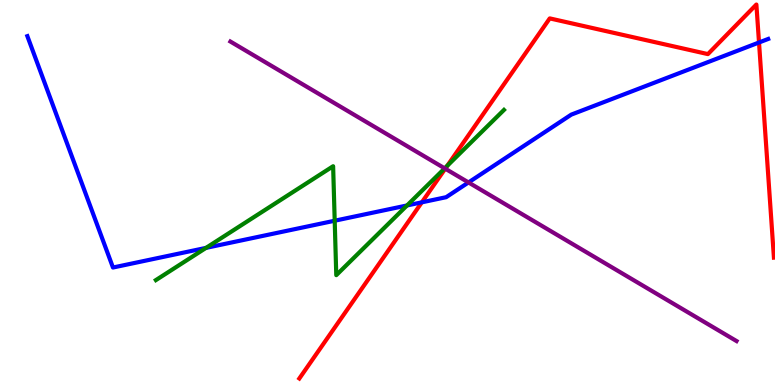[{'lines': ['blue', 'red'], 'intersections': [{'x': 5.44, 'y': 4.74}, {'x': 9.79, 'y': 8.9}]}, {'lines': ['green', 'red'], 'intersections': [{'x': 5.77, 'y': 5.69}]}, {'lines': ['purple', 'red'], 'intersections': [{'x': 5.75, 'y': 5.62}]}, {'lines': ['blue', 'green'], 'intersections': [{'x': 2.66, 'y': 3.56}, {'x': 4.32, 'y': 4.27}, {'x': 5.25, 'y': 4.66}]}, {'lines': ['blue', 'purple'], 'intersections': [{'x': 6.05, 'y': 5.26}]}, {'lines': ['green', 'purple'], 'intersections': [{'x': 5.74, 'y': 5.63}]}]